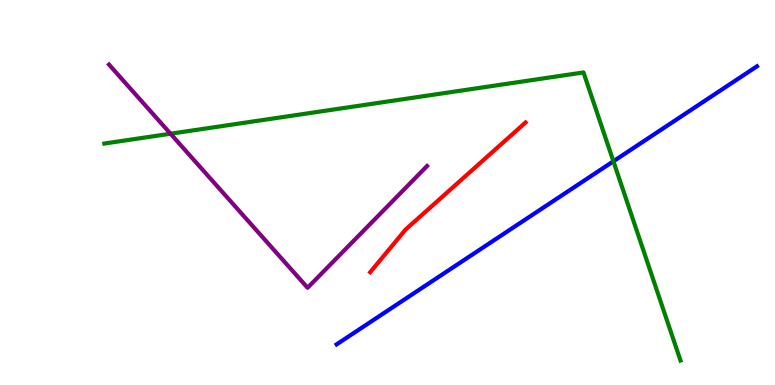[{'lines': ['blue', 'red'], 'intersections': []}, {'lines': ['green', 'red'], 'intersections': []}, {'lines': ['purple', 'red'], 'intersections': []}, {'lines': ['blue', 'green'], 'intersections': [{'x': 7.91, 'y': 5.81}]}, {'lines': ['blue', 'purple'], 'intersections': []}, {'lines': ['green', 'purple'], 'intersections': [{'x': 2.2, 'y': 6.53}]}]